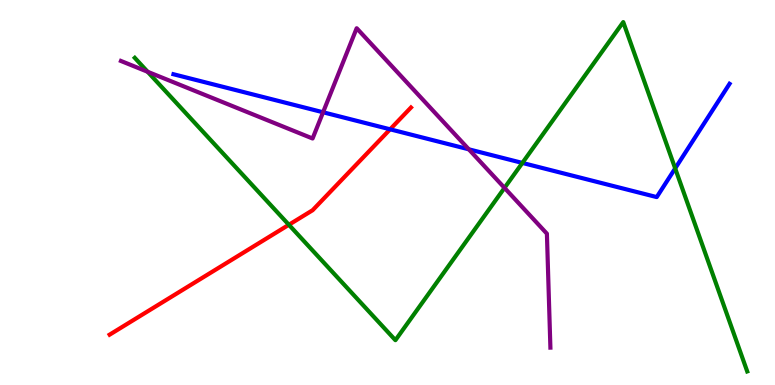[{'lines': ['blue', 'red'], 'intersections': [{'x': 5.03, 'y': 6.64}]}, {'lines': ['green', 'red'], 'intersections': [{'x': 3.73, 'y': 4.16}]}, {'lines': ['purple', 'red'], 'intersections': []}, {'lines': ['blue', 'green'], 'intersections': [{'x': 6.74, 'y': 5.77}, {'x': 8.71, 'y': 5.63}]}, {'lines': ['blue', 'purple'], 'intersections': [{'x': 4.17, 'y': 7.08}, {'x': 6.05, 'y': 6.12}]}, {'lines': ['green', 'purple'], 'intersections': [{'x': 1.9, 'y': 8.14}, {'x': 6.51, 'y': 5.12}]}]